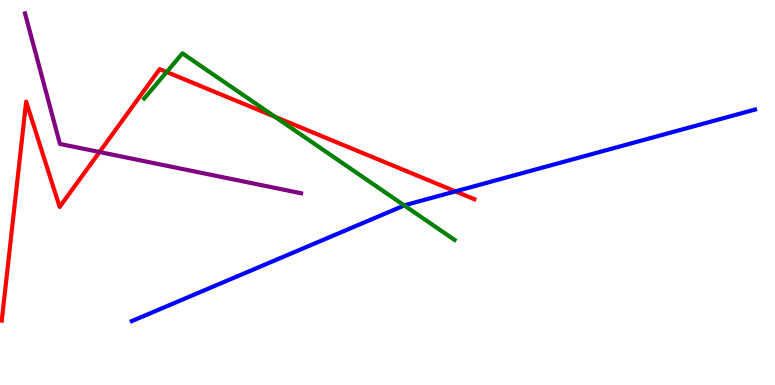[{'lines': ['blue', 'red'], 'intersections': [{'x': 5.88, 'y': 5.03}]}, {'lines': ['green', 'red'], 'intersections': [{'x': 2.15, 'y': 8.13}, {'x': 3.55, 'y': 6.97}]}, {'lines': ['purple', 'red'], 'intersections': [{'x': 1.28, 'y': 6.05}]}, {'lines': ['blue', 'green'], 'intersections': [{'x': 5.22, 'y': 4.66}]}, {'lines': ['blue', 'purple'], 'intersections': []}, {'lines': ['green', 'purple'], 'intersections': []}]